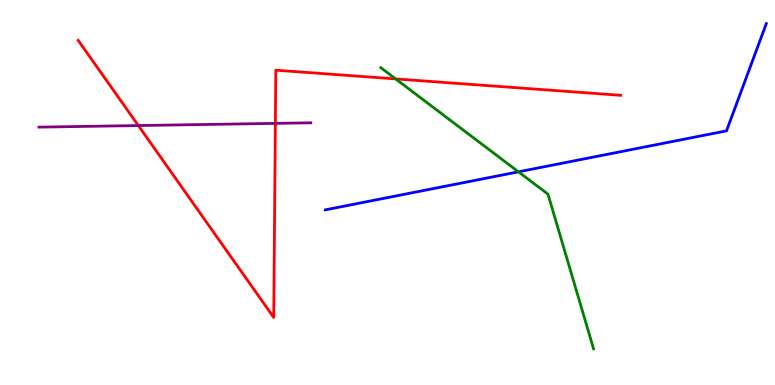[{'lines': ['blue', 'red'], 'intersections': []}, {'lines': ['green', 'red'], 'intersections': [{'x': 5.11, 'y': 7.95}]}, {'lines': ['purple', 'red'], 'intersections': [{'x': 1.78, 'y': 6.74}, {'x': 3.55, 'y': 6.8}]}, {'lines': ['blue', 'green'], 'intersections': [{'x': 6.69, 'y': 5.54}]}, {'lines': ['blue', 'purple'], 'intersections': []}, {'lines': ['green', 'purple'], 'intersections': []}]